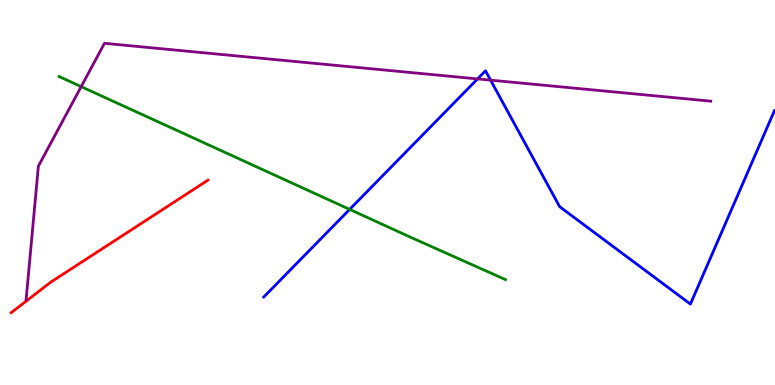[{'lines': ['blue', 'red'], 'intersections': []}, {'lines': ['green', 'red'], 'intersections': []}, {'lines': ['purple', 'red'], 'intersections': []}, {'lines': ['blue', 'green'], 'intersections': [{'x': 4.51, 'y': 4.56}]}, {'lines': ['blue', 'purple'], 'intersections': [{'x': 6.16, 'y': 7.95}, {'x': 6.33, 'y': 7.92}]}, {'lines': ['green', 'purple'], 'intersections': [{'x': 1.05, 'y': 7.75}]}]